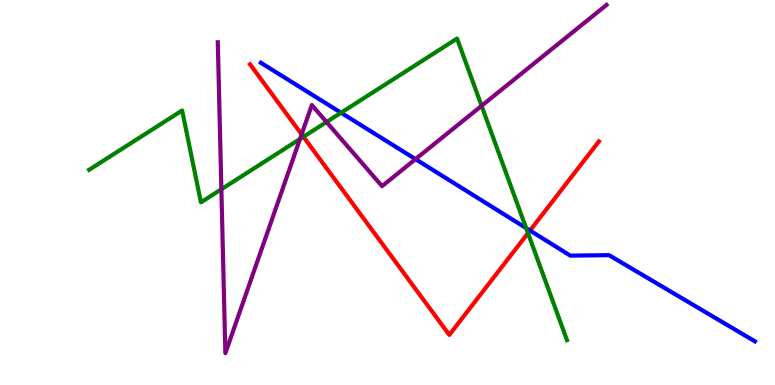[{'lines': ['blue', 'red'], 'intersections': [{'x': 6.84, 'y': 4.01}]}, {'lines': ['green', 'red'], 'intersections': [{'x': 3.92, 'y': 6.45}, {'x': 6.81, 'y': 3.94}]}, {'lines': ['purple', 'red'], 'intersections': [{'x': 3.89, 'y': 6.51}]}, {'lines': ['blue', 'green'], 'intersections': [{'x': 4.4, 'y': 7.07}, {'x': 6.79, 'y': 4.08}]}, {'lines': ['blue', 'purple'], 'intersections': [{'x': 5.36, 'y': 5.87}]}, {'lines': ['green', 'purple'], 'intersections': [{'x': 2.86, 'y': 5.08}, {'x': 3.87, 'y': 6.39}, {'x': 4.21, 'y': 6.83}, {'x': 6.21, 'y': 7.25}]}]